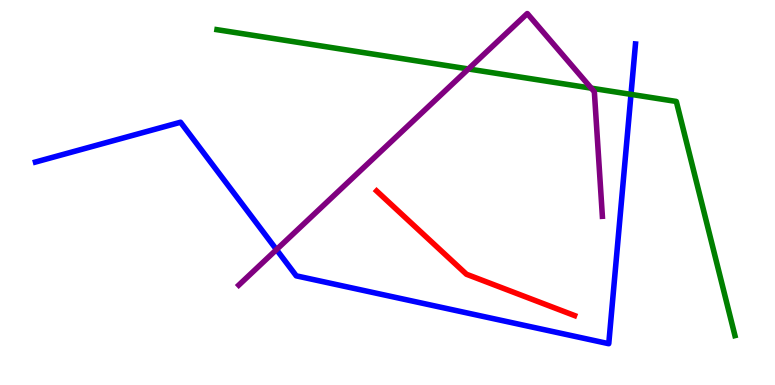[{'lines': ['blue', 'red'], 'intersections': []}, {'lines': ['green', 'red'], 'intersections': []}, {'lines': ['purple', 'red'], 'intersections': []}, {'lines': ['blue', 'green'], 'intersections': [{'x': 8.14, 'y': 7.55}]}, {'lines': ['blue', 'purple'], 'intersections': [{'x': 3.57, 'y': 3.52}]}, {'lines': ['green', 'purple'], 'intersections': [{'x': 6.04, 'y': 8.21}, {'x': 7.63, 'y': 7.71}]}]